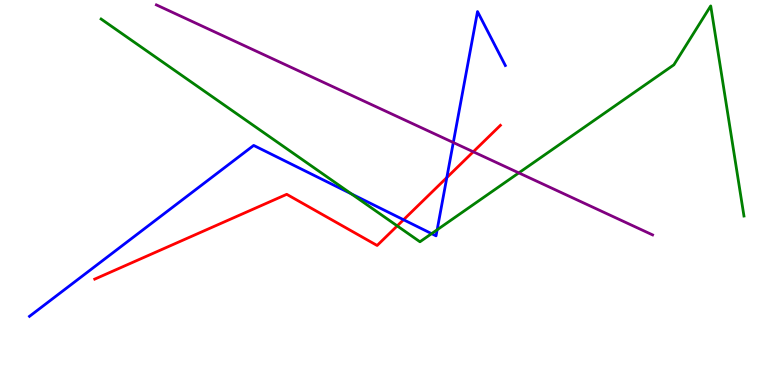[{'lines': ['blue', 'red'], 'intersections': [{'x': 5.21, 'y': 4.29}, {'x': 5.77, 'y': 5.39}]}, {'lines': ['green', 'red'], 'intersections': [{'x': 5.13, 'y': 4.13}]}, {'lines': ['purple', 'red'], 'intersections': [{'x': 6.11, 'y': 6.06}]}, {'lines': ['blue', 'green'], 'intersections': [{'x': 4.53, 'y': 4.96}, {'x': 5.57, 'y': 3.93}, {'x': 5.64, 'y': 4.03}]}, {'lines': ['blue', 'purple'], 'intersections': [{'x': 5.85, 'y': 6.3}]}, {'lines': ['green', 'purple'], 'intersections': [{'x': 6.69, 'y': 5.51}]}]